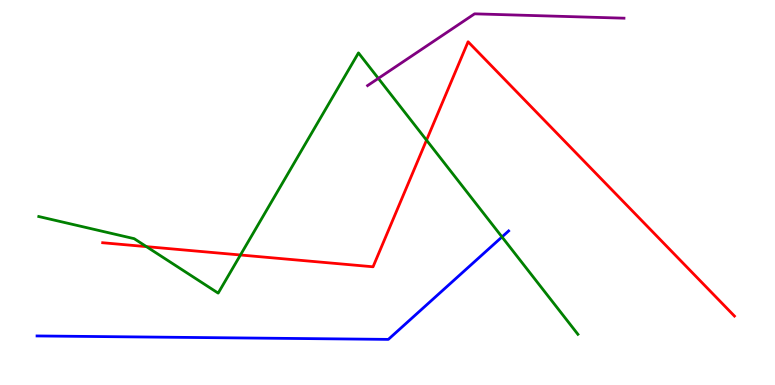[{'lines': ['blue', 'red'], 'intersections': []}, {'lines': ['green', 'red'], 'intersections': [{'x': 1.89, 'y': 3.59}, {'x': 3.1, 'y': 3.38}, {'x': 5.5, 'y': 6.36}]}, {'lines': ['purple', 'red'], 'intersections': []}, {'lines': ['blue', 'green'], 'intersections': [{'x': 6.48, 'y': 3.85}]}, {'lines': ['blue', 'purple'], 'intersections': []}, {'lines': ['green', 'purple'], 'intersections': [{'x': 4.88, 'y': 7.96}]}]